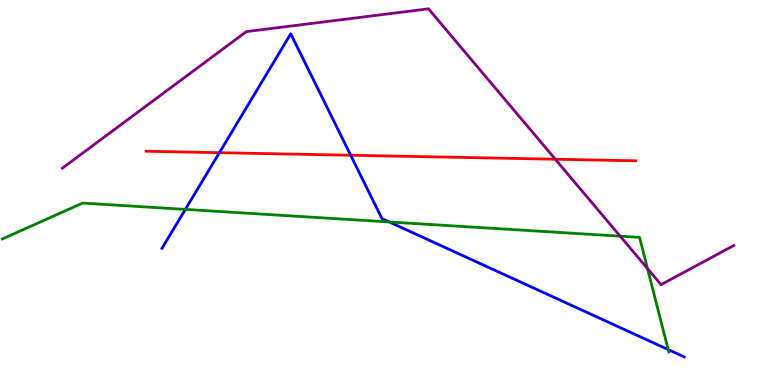[{'lines': ['blue', 'red'], 'intersections': [{'x': 2.83, 'y': 6.03}, {'x': 4.52, 'y': 5.97}]}, {'lines': ['green', 'red'], 'intersections': []}, {'lines': ['purple', 'red'], 'intersections': [{'x': 7.17, 'y': 5.86}]}, {'lines': ['blue', 'green'], 'intersections': [{'x': 2.39, 'y': 4.56}, {'x': 5.02, 'y': 4.23}, {'x': 8.62, 'y': 0.92}]}, {'lines': ['blue', 'purple'], 'intersections': []}, {'lines': ['green', 'purple'], 'intersections': [{'x': 8.0, 'y': 3.87}, {'x': 8.36, 'y': 3.02}]}]